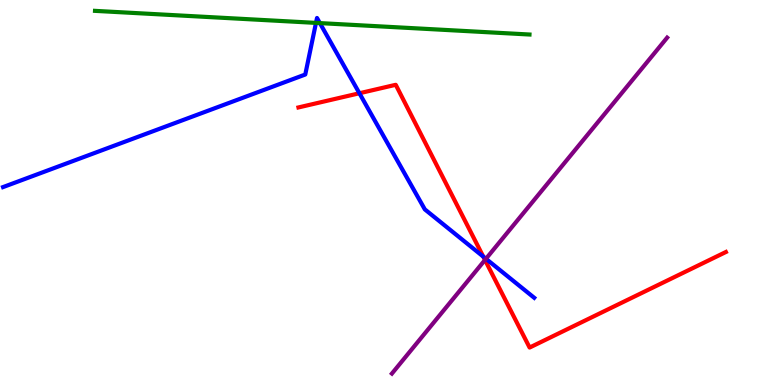[{'lines': ['blue', 'red'], 'intersections': [{'x': 4.64, 'y': 7.58}, {'x': 6.24, 'y': 3.33}]}, {'lines': ['green', 'red'], 'intersections': []}, {'lines': ['purple', 'red'], 'intersections': [{'x': 6.26, 'y': 3.25}]}, {'lines': ['blue', 'green'], 'intersections': [{'x': 4.08, 'y': 9.41}, {'x': 4.13, 'y': 9.4}]}, {'lines': ['blue', 'purple'], 'intersections': [{'x': 6.27, 'y': 3.28}]}, {'lines': ['green', 'purple'], 'intersections': []}]